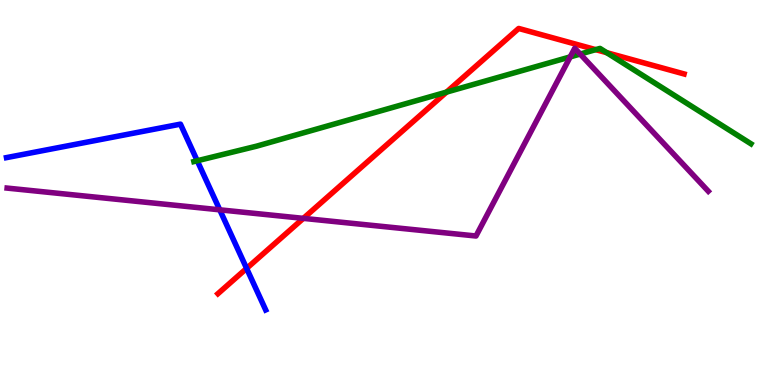[{'lines': ['blue', 'red'], 'intersections': [{'x': 3.18, 'y': 3.03}]}, {'lines': ['green', 'red'], 'intersections': [{'x': 5.76, 'y': 7.61}, {'x': 7.69, 'y': 8.71}, {'x': 7.83, 'y': 8.63}]}, {'lines': ['purple', 'red'], 'intersections': [{'x': 3.91, 'y': 4.33}]}, {'lines': ['blue', 'green'], 'intersections': [{'x': 2.55, 'y': 5.82}]}, {'lines': ['blue', 'purple'], 'intersections': [{'x': 2.84, 'y': 4.55}]}, {'lines': ['green', 'purple'], 'intersections': [{'x': 7.36, 'y': 8.52}, {'x': 7.49, 'y': 8.6}]}]